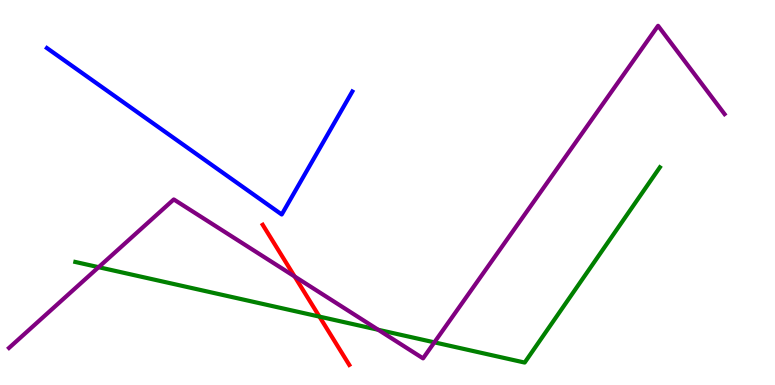[{'lines': ['blue', 'red'], 'intersections': []}, {'lines': ['green', 'red'], 'intersections': [{'x': 4.12, 'y': 1.78}]}, {'lines': ['purple', 'red'], 'intersections': [{'x': 3.8, 'y': 2.82}]}, {'lines': ['blue', 'green'], 'intersections': []}, {'lines': ['blue', 'purple'], 'intersections': []}, {'lines': ['green', 'purple'], 'intersections': [{'x': 1.27, 'y': 3.06}, {'x': 4.88, 'y': 1.43}, {'x': 5.6, 'y': 1.11}]}]